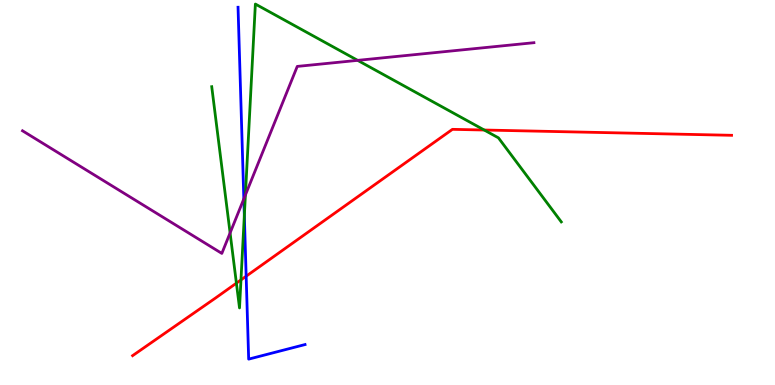[{'lines': ['blue', 'red'], 'intersections': [{'x': 3.18, 'y': 2.83}]}, {'lines': ['green', 'red'], 'intersections': [{'x': 3.05, 'y': 2.65}, {'x': 3.11, 'y': 2.73}, {'x': 6.25, 'y': 6.62}]}, {'lines': ['purple', 'red'], 'intersections': []}, {'lines': ['blue', 'green'], 'intersections': [{'x': 3.15, 'y': 4.4}]}, {'lines': ['blue', 'purple'], 'intersections': [{'x': 3.15, 'y': 4.83}]}, {'lines': ['green', 'purple'], 'intersections': [{'x': 2.97, 'y': 3.95}, {'x': 3.17, 'y': 4.94}, {'x': 4.62, 'y': 8.43}]}]